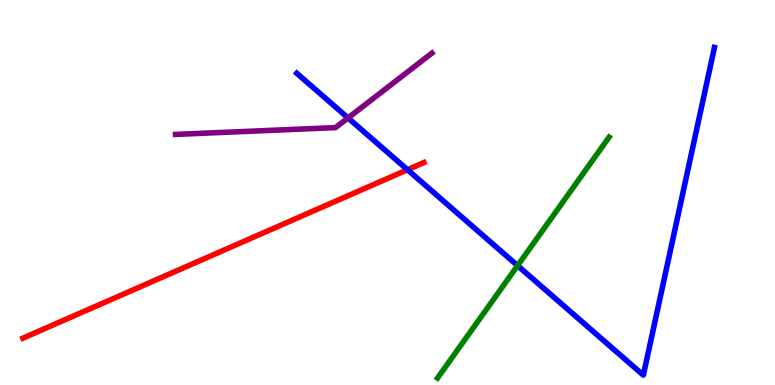[{'lines': ['blue', 'red'], 'intersections': [{'x': 5.26, 'y': 5.59}]}, {'lines': ['green', 'red'], 'intersections': []}, {'lines': ['purple', 'red'], 'intersections': []}, {'lines': ['blue', 'green'], 'intersections': [{'x': 6.68, 'y': 3.1}]}, {'lines': ['blue', 'purple'], 'intersections': [{'x': 4.49, 'y': 6.94}]}, {'lines': ['green', 'purple'], 'intersections': []}]